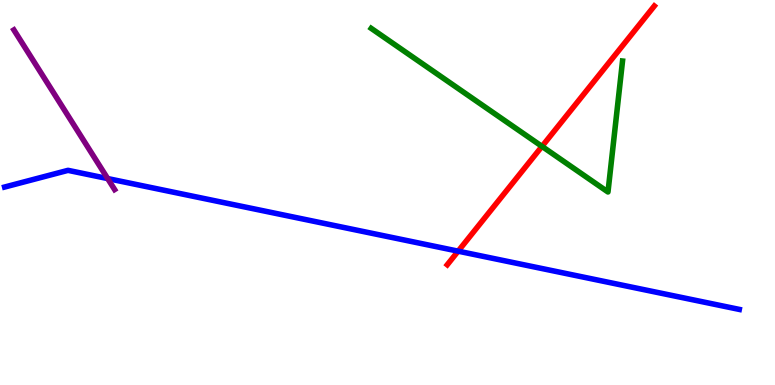[{'lines': ['blue', 'red'], 'intersections': [{'x': 5.91, 'y': 3.48}]}, {'lines': ['green', 'red'], 'intersections': [{'x': 6.99, 'y': 6.2}]}, {'lines': ['purple', 'red'], 'intersections': []}, {'lines': ['blue', 'green'], 'intersections': []}, {'lines': ['blue', 'purple'], 'intersections': [{'x': 1.39, 'y': 5.36}]}, {'lines': ['green', 'purple'], 'intersections': []}]